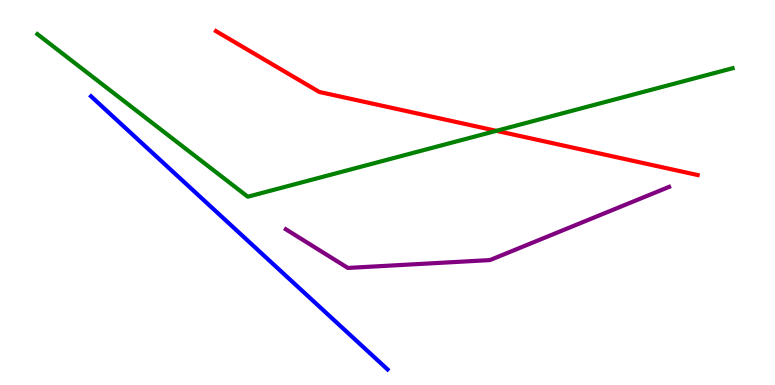[{'lines': ['blue', 'red'], 'intersections': []}, {'lines': ['green', 'red'], 'intersections': [{'x': 6.41, 'y': 6.6}]}, {'lines': ['purple', 'red'], 'intersections': []}, {'lines': ['blue', 'green'], 'intersections': []}, {'lines': ['blue', 'purple'], 'intersections': []}, {'lines': ['green', 'purple'], 'intersections': []}]